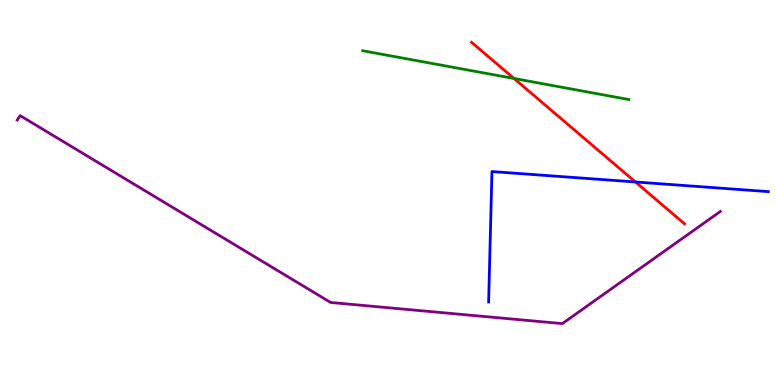[{'lines': ['blue', 'red'], 'intersections': [{'x': 8.2, 'y': 5.27}]}, {'lines': ['green', 'red'], 'intersections': [{'x': 6.63, 'y': 7.96}]}, {'lines': ['purple', 'red'], 'intersections': []}, {'lines': ['blue', 'green'], 'intersections': []}, {'lines': ['blue', 'purple'], 'intersections': []}, {'lines': ['green', 'purple'], 'intersections': []}]